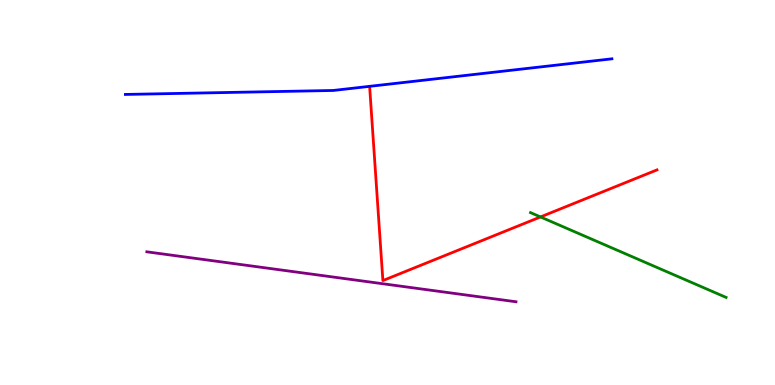[{'lines': ['blue', 'red'], 'intersections': []}, {'lines': ['green', 'red'], 'intersections': [{'x': 6.97, 'y': 4.37}]}, {'lines': ['purple', 'red'], 'intersections': []}, {'lines': ['blue', 'green'], 'intersections': []}, {'lines': ['blue', 'purple'], 'intersections': []}, {'lines': ['green', 'purple'], 'intersections': []}]